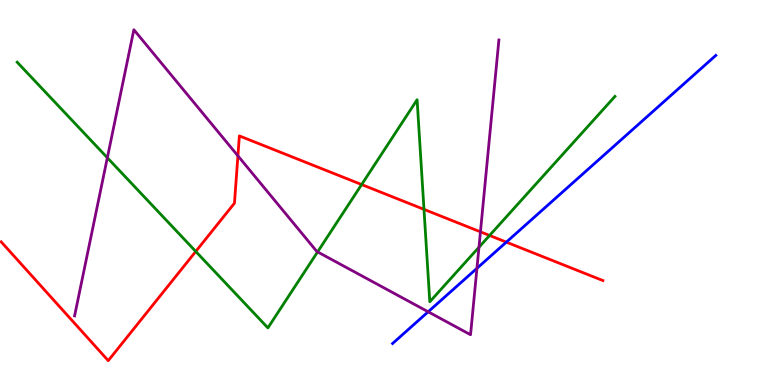[{'lines': ['blue', 'red'], 'intersections': [{'x': 6.53, 'y': 3.71}]}, {'lines': ['green', 'red'], 'intersections': [{'x': 2.53, 'y': 3.47}, {'x': 4.67, 'y': 5.21}, {'x': 5.47, 'y': 4.56}, {'x': 6.32, 'y': 3.88}]}, {'lines': ['purple', 'red'], 'intersections': [{'x': 3.07, 'y': 5.95}, {'x': 6.2, 'y': 3.98}]}, {'lines': ['blue', 'green'], 'intersections': []}, {'lines': ['blue', 'purple'], 'intersections': [{'x': 5.52, 'y': 1.9}, {'x': 6.15, 'y': 3.03}]}, {'lines': ['green', 'purple'], 'intersections': [{'x': 1.39, 'y': 5.9}, {'x': 4.1, 'y': 3.46}, {'x': 6.18, 'y': 3.58}]}]